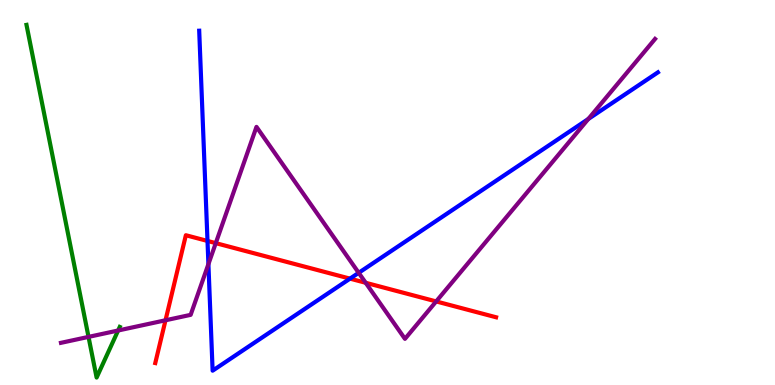[{'lines': ['blue', 'red'], 'intersections': [{'x': 2.68, 'y': 3.74}, {'x': 4.52, 'y': 2.76}]}, {'lines': ['green', 'red'], 'intersections': []}, {'lines': ['purple', 'red'], 'intersections': [{'x': 2.14, 'y': 1.68}, {'x': 2.78, 'y': 3.68}, {'x': 4.72, 'y': 2.65}, {'x': 5.63, 'y': 2.17}]}, {'lines': ['blue', 'green'], 'intersections': []}, {'lines': ['blue', 'purple'], 'intersections': [{'x': 2.69, 'y': 3.14}, {'x': 4.63, 'y': 2.91}, {'x': 7.59, 'y': 6.91}]}, {'lines': ['green', 'purple'], 'intersections': [{'x': 1.14, 'y': 1.25}, {'x': 1.52, 'y': 1.42}]}]